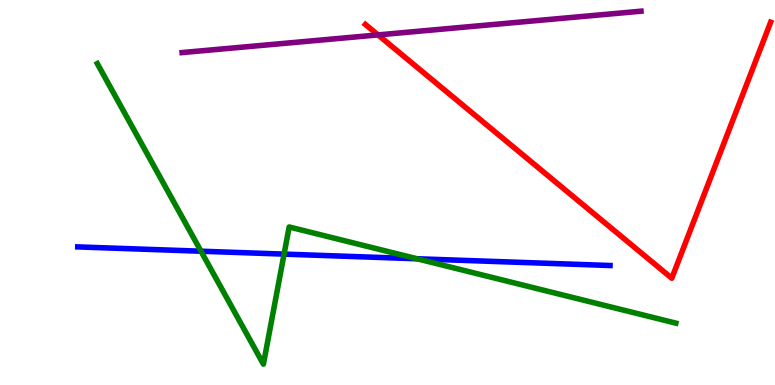[{'lines': ['blue', 'red'], 'intersections': []}, {'lines': ['green', 'red'], 'intersections': []}, {'lines': ['purple', 'red'], 'intersections': [{'x': 4.88, 'y': 9.09}]}, {'lines': ['blue', 'green'], 'intersections': [{'x': 2.59, 'y': 3.48}, {'x': 3.67, 'y': 3.4}, {'x': 5.38, 'y': 3.28}]}, {'lines': ['blue', 'purple'], 'intersections': []}, {'lines': ['green', 'purple'], 'intersections': []}]